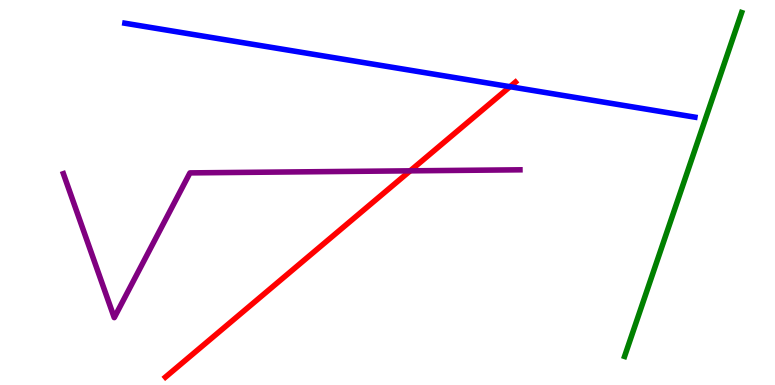[{'lines': ['blue', 'red'], 'intersections': [{'x': 6.58, 'y': 7.75}]}, {'lines': ['green', 'red'], 'intersections': []}, {'lines': ['purple', 'red'], 'intersections': [{'x': 5.29, 'y': 5.56}]}, {'lines': ['blue', 'green'], 'intersections': []}, {'lines': ['blue', 'purple'], 'intersections': []}, {'lines': ['green', 'purple'], 'intersections': []}]